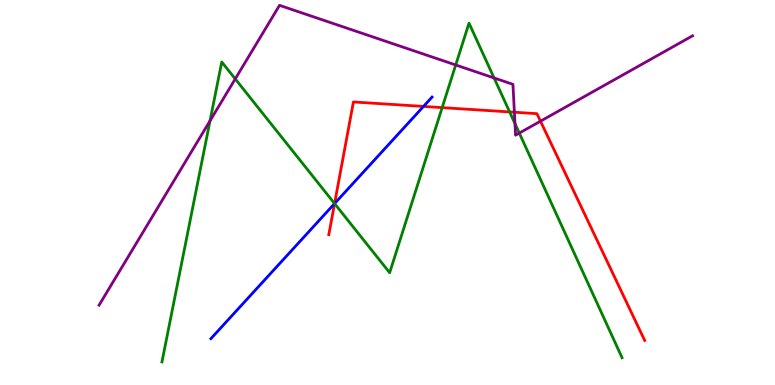[{'lines': ['blue', 'red'], 'intersections': [{'x': 4.32, 'y': 4.71}, {'x': 5.46, 'y': 7.24}]}, {'lines': ['green', 'red'], 'intersections': [{'x': 4.32, 'y': 4.71}, {'x': 5.71, 'y': 7.2}, {'x': 6.58, 'y': 7.09}]}, {'lines': ['purple', 'red'], 'intersections': [{'x': 6.64, 'y': 7.08}, {'x': 6.97, 'y': 6.85}]}, {'lines': ['blue', 'green'], 'intersections': [{'x': 4.32, 'y': 4.71}]}, {'lines': ['blue', 'purple'], 'intersections': []}, {'lines': ['green', 'purple'], 'intersections': [{'x': 2.71, 'y': 6.86}, {'x': 3.04, 'y': 7.95}, {'x': 5.88, 'y': 8.31}, {'x': 6.38, 'y': 7.98}, {'x': 6.64, 'y': 6.79}, {'x': 6.7, 'y': 6.54}]}]